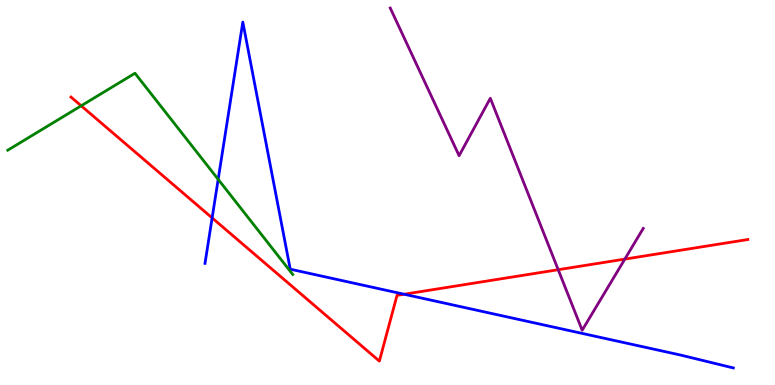[{'lines': ['blue', 'red'], 'intersections': [{'x': 2.74, 'y': 4.34}, {'x': 5.21, 'y': 2.36}]}, {'lines': ['green', 'red'], 'intersections': [{'x': 1.05, 'y': 7.25}]}, {'lines': ['purple', 'red'], 'intersections': [{'x': 7.2, 'y': 2.99}, {'x': 8.06, 'y': 3.27}]}, {'lines': ['blue', 'green'], 'intersections': [{'x': 2.82, 'y': 5.34}]}, {'lines': ['blue', 'purple'], 'intersections': []}, {'lines': ['green', 'purple'], 'intersections': []}]